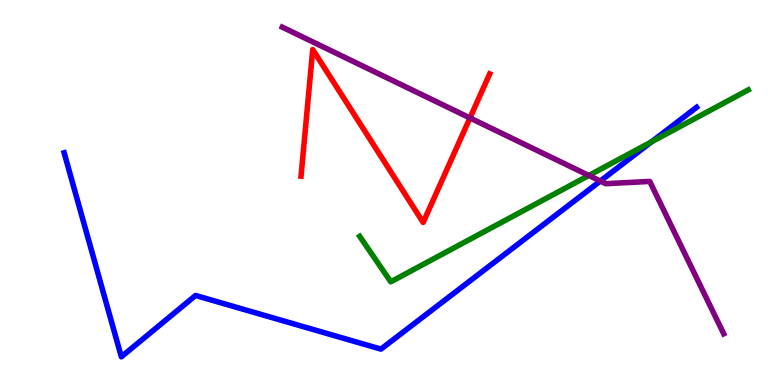[{'lines': ['blue', 'red'], 'intersections': []}, {'lines': ['green', 'red'], 'intersections': []}, {'lines': ['purple', 'red'], 'intersections': [{'x': 6.06, 'y': 6.94}]}, {'lines': ['blue', 'green'], 'intersections': [{'x': 8.41, 'y': 6.32}]}, {'lines': ['blue', 'purple'], 'intersections': [{'x': 7.75, 'y': 5.3}]}, {'lines': ['green', 'purple'], 'intersections': [{'x': 7.6, 'y': 5.44}]}]